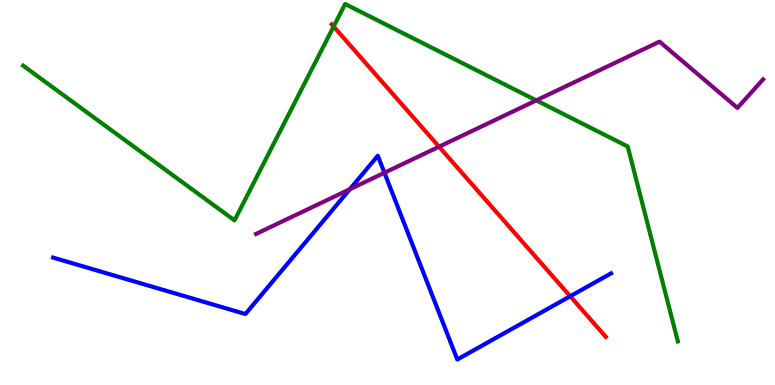[{'lines': ['blue', 'red'], 'intersections': [{'x': 7.36, 'y': 2.3}]}, {'lines': ['green', 'red'], 'intersections': [{'x': 4.3, 'y': 9.31}]}, {'lines': ['purple', 'red'], 'intersections': [{'x': 5.67, 'y': 6.19}]}, {'lines': ['blue', 'green'], 'intersections': []}, {'lines': ['blue', 'purple'], 'intersections': [{'x': 4.51, 'y': 5.08}, {'x': 4.96, 'y': 5.51}]}, {'lines': ['green', 'purple'], 'intersections': [{'x': 6.92, 'y': 7.39}]}]